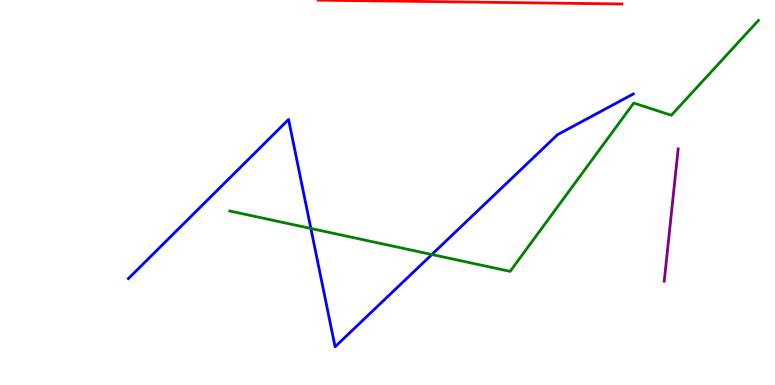[{'lines': ['blue', 'red'], 'intersections': []}, {'lines': ['green', 'red'], 'intersections': []}, {'lines': ['purple', 'red'], 'intersections': []}, {'lines': ['blue', 'green'], 'intersections': [{'x': 4.01, 'y': 4.07}, {'x': 5.57, 'y': 3.39}]}, {'lines': ['blue', 'purple'], 'intersections': []}, {'lines': ['green', 'purple'], 'intersections': []}]